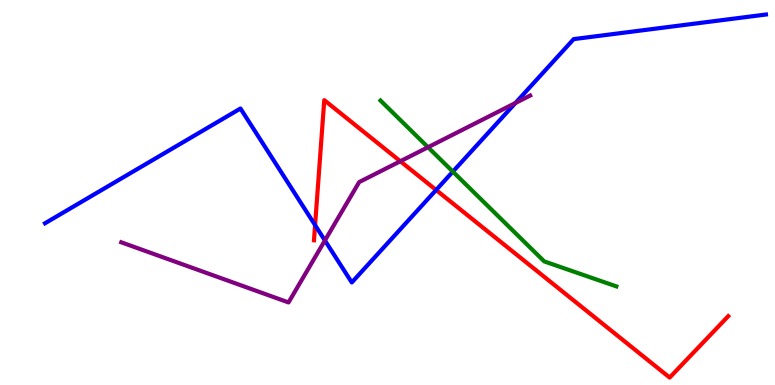[{'lines': ['blue', 'red'], 'intersections': [{'x': 4.07, 'y': 4.15}, {'x': 5.63, 'y': 5.07}]}, {'lines': ['green', 'red'], 'intersections': []}, {'lines': ['purple', 'red'], 'intersections': [{'x': 5.17, 'y': 5.81}]}, {'lines': ['blue', 'green'], 'intersections': [{'x': 5.84, 'y': 5.54}]}, {'lines': ['blue', 'purple'], 'intersections': [{'x': 4.19, 'y': 3.75}, {'x': 6.65, 'y': 7.32}]}, {'lines': ['green', 'purple'], 'intersections': [{'x': 5.52, 'y': 6.18}]}]